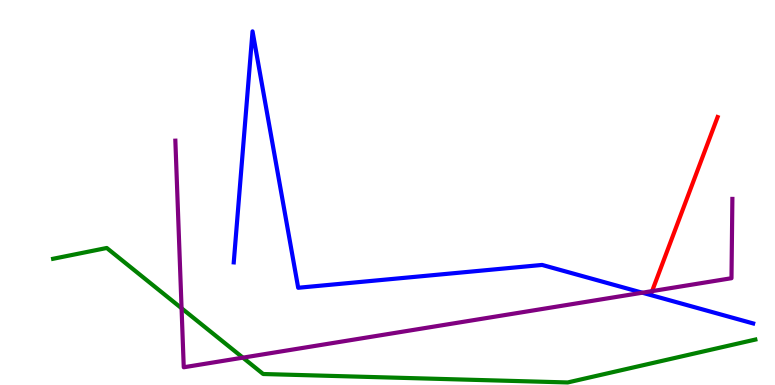[{'lines': ['blue', 'red'], 'intersections': []}, {'lines': ['green', 'red'], 'intersections': []}, {'lines': ['purple', 'red'], 'intersections': [{'x': 8.41, 'y': 2.44}]}, {'lines': ['blue', 'green'], 'intersections': []}, {'lines': ['blue', 'purple'], 'intersections': [{'x': 8.29, 'y': 2.4}]}, {'lines': ['green', 'purple'], 'intersections': [{'x': 2.34, 'y': 1.99}, {'x': 3.13, 'y': 0.71}]}]